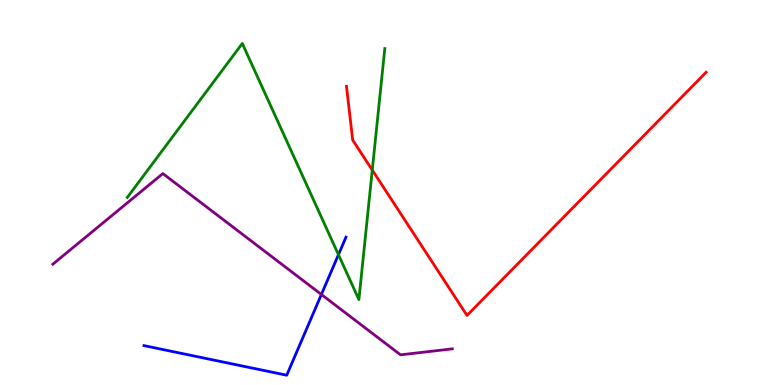[{'lines': ['blue', 'red'], 'intersections': []}, {'lines': ['green', 'red'], 'intersections': [{'x': 4.8, 'y': 5.58}]}, {'lines': ['purple', 'red'], 'intersections': []}, {'lines': ['blue', 'green'], 'intersections': [{'x': 4.37, 'y': 3.38}]}, {'lines': ['blue', 'purple'], 'intersections': [{'x': 4.15, 'y': 2.35}]}, {'lines': ['green', 'purple'], 'intersections': []}]